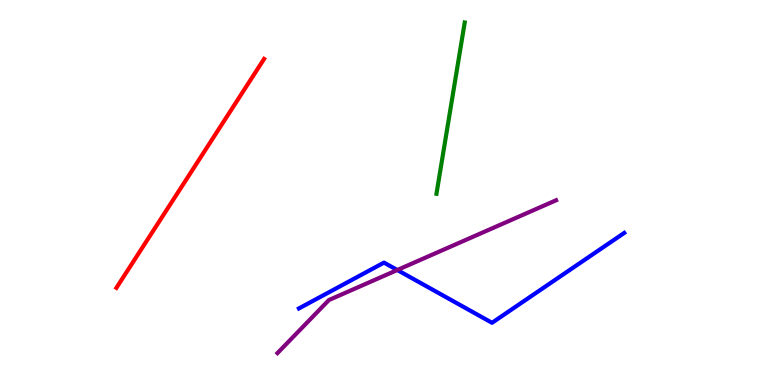[{'lines': ['blue', 'red'], 'intersections': []}, {'lines': ['green', 'red'], 'intersections': []}, {'lines': ['purple', 'red'], 'intersections': []}, {'lines': ['blue', 'green'], 'intersections': []}, {'lines': ['blue', 'purple'], 'intersections': [{'x': 5.13, 'y': 2.99}]}, {'lines': ['green', 'purple'], 'intersections': []}]